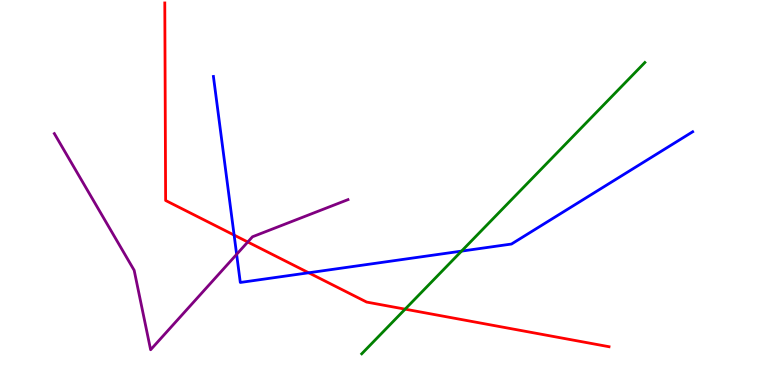[{'lines': ['blue', 'red'], 'intersections': [{'x': 3.02, 'y': 3.89}, {'x': 3.98, 'y': 2.91}]}, {'lines': ['green', 'red'], 'intersections': [{'x': 5.23, 'y': 1.97}]}, {'lines': ['purple', 'red'], 'intersections': [{'x': 3.2, 'y': 3.71}]}, {'lines': ['blue', 'green'], 'intersections': [{'x': 5.96, 'y': 3.48}]}, {'lines': ['blue', 'purple'], 'intersections': [{'x': 3.05, 'y': 3.39}]}, {'lines': ['green', 'purple'], 'intersections': []}]